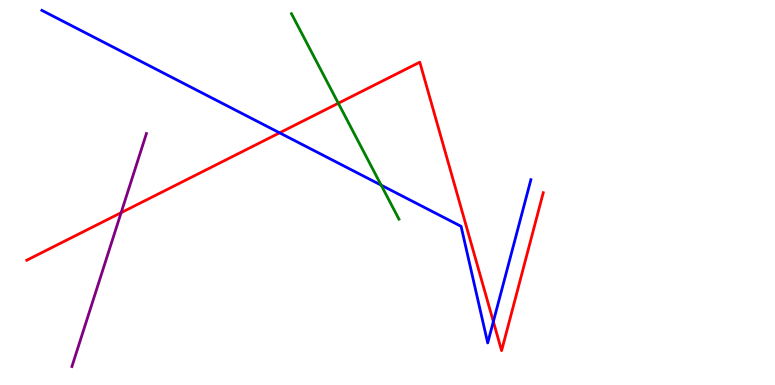[{'lines': ['blue', 'red'], 'intersections': [{'x': 3.61, 'y': 6.55}, {'x': 6.37, 'y': 1.65}]}, {'lines': ['green', 'red'], 'intersections': [{'x': 4.37, 'y': 7.32}]}, {'lines': ['purple', 'red'], 'intersections': [{'x': 1.56, 'y': 4.48}]}, {'lines': ['blue', 'green'], 'intersections': [{'x': 4.92, 'y': 5.19}]}, {'lines': ['blue', 'purple'], 'intersections': []}, {'lines': ['green', 'purple'], 'intersections': []}]